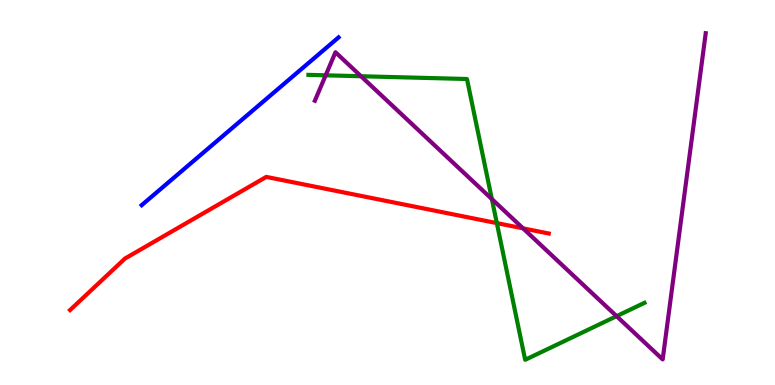[{'lines': ['blue', 'red'], 'intersections': []}, {'lines': ['green', 'red'], 'intersections': [{'x': 6.41, 'y': 4.21}]}, {'lines': ['purple', 'red'], 'intersections': [{'x': 6.75, 'y': 4.07}]}, {'lines': ['blue', 'green'], 'intersections': []}, {'lines': ['blue', 'purple'], 'intersections': []}, {'lines': ['green', 'purple'], 'intersections': [{'x': 4.2, 'y': 8.04}, {'x': 4.66, 'y': 8.02}, {'x': 6.35, 'y': 4.83}, {'x': 7.96, 'y': 1.79}]}]